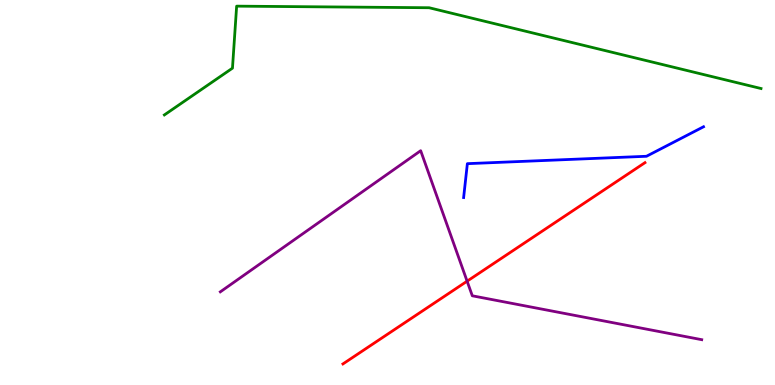[{'lines': ['blue', 'red'], 'intersections': []}, {'lines': ['green', 'red'], 'intersections': []}, {'lines': ['purple', 'red'], 'intersections': [{'x': 6.03, 'y': 2.7}]}, {'lines': ['blue', 'green'], 'intersections': []}, {'lines': ['blue', 'purple'], 'intersections': []}, {'lines': ['green', 'purple'], 'intersections': []}]